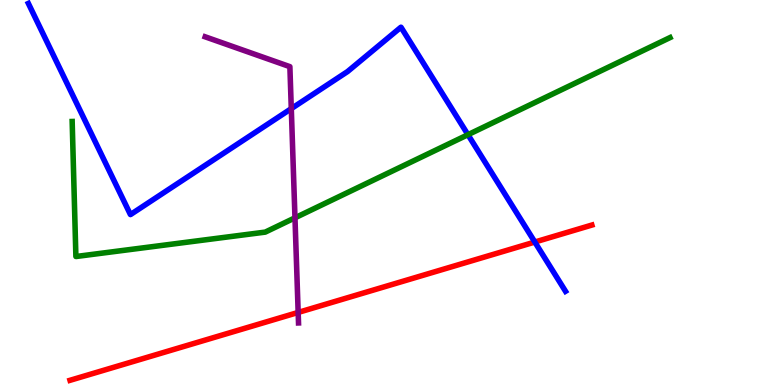[{'lines': ['blue', 'red'], 'intersections': [{'x': 6.9, 'y': 3.71}]}, {'lines': ['green', 'red'], 'intersections': []}, {'lines': ['purple', 'red'], 'intersections': [{'x': 3.85, 'y': 1.88}]}, {'lines': ['blue', 'green'], 'intersections': [{'x': 6.04, 'y': 6.5}]}, {'lines': ['blue', 'purple'], 'intersections': [{'x': 3.76, 'y': 7.18}]}, {'lines': ['green', 'purple'], 'intersections': [{'x': 3.81, 'y': 4.34}]}]